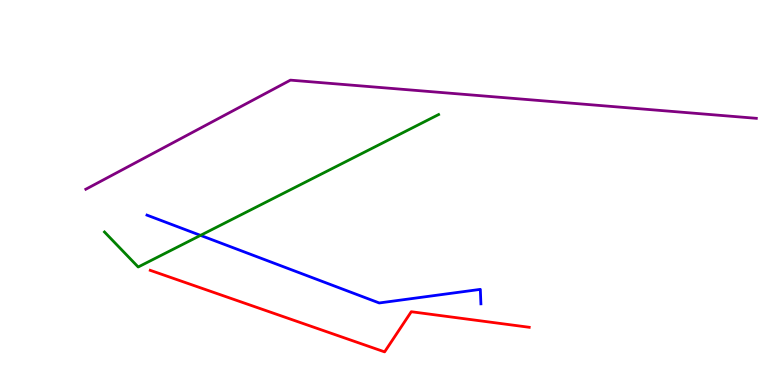[{'lines': ['blue', 'red'], 'intersections': []}, {'lines': ['green', 'red'], 'intersections': []}, {'lines': ['purple', 'red'], 'intersections': []}, {'lines': ['blue', 'green'], 'intersections': [{'x': 2.59, 'y': 3.89}]}, {'lines': ['blue', 'purple'], 'intersections': []}, {'lines': ['green', 'purple'], 'intersections': []}]